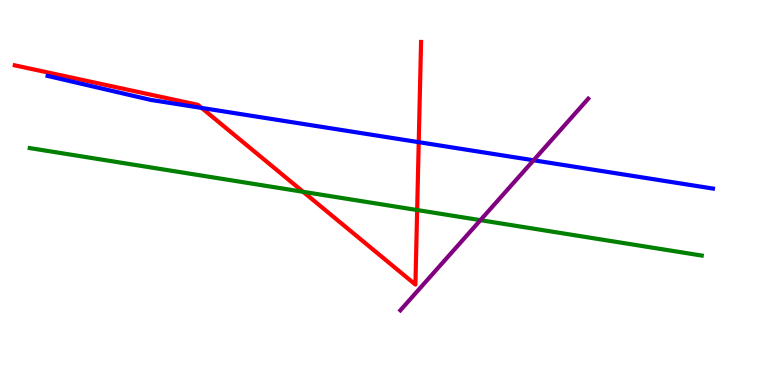[{'lines': ['blue', 'red'], 'intersections': [{'x': 2.6, 'y': 7.2}, {'x': 5.4, 'y': 6.31}]}, {'lines': ['green', 'red'], 'intersections': [{'x': 3.91, 'y': 5.02}, {'x': 5.38, 'y': 4.54}]}, {'lines': ['purple', 'red'], 'intersections': []}, {'lines': ['blue', 'green'], 'intersections': []}, {'lines': ['blue', 'purple'], 'intersections': [{'x': 6.88, 'y': 5.84}]}, {'lines': ['green', 'purple'], 'intersections': [{'x': 6.2, 'y': 4.28}]}]